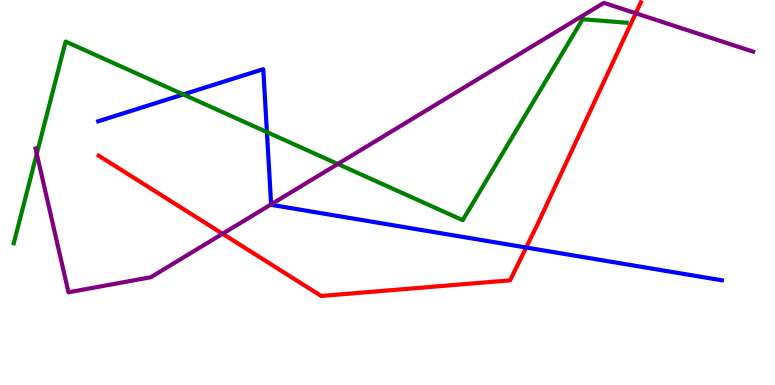[{'lines': ['blue', 'red'], 'intersections': [{'x': 6.79, 'y': 3.57}]}, {'lines': ['green', 'red'], 'intersections': []}, {'lines': ['purple', 'red'], 'intersections': [{'x': 2.87, 'y': 3.93}, {'x': 8.2, 'y': 9.66}]}, {'lines': ['blue', 'green'], 'intersections': [{'x': 2.36, 'y': 7.55}, {'x': 3.44, 'y': 6.57}]}, {'lines': ['blue', 'purple'], 'intersections': [{'x': 3.5, 'y': 4.69}]}, {'lines': ['green', 'purple'], 'intersections': [{'x': 0.474, 'y': 6.0}, {'x': 4.36, 'y': 5.74}]}]